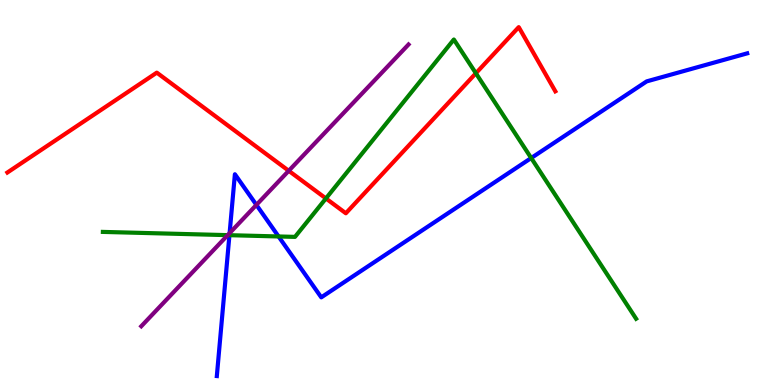[{'lines': ['blue', 'red'], 'intersections': []}, {'lines': ['green', 'red'], 'intersections': [{'x': 4.21, 'y': 4.85}, {'x': 6.14, 'y': 8.1}]}, {'lines': ['purple', 'red'], 'intersections': [{'x': 3.73, 'y': 5.56}]}, {'lines': ['blue', 'green'], 'intersections': [{'x': 2.96, 'y': 3.89}, {'x': 3.59, 'y': 3.86}, {'x': 6.85, 'y': 5.9}]}, {'lines': ['blue', 'purple'], 'intersections': [{'x': 2.96, 'y': 3.95}, {'x': 3.31, 'y': 4.68}]}, {'lines': ['green', 'purple'], 'intersections': [{'x': 2.94, 'y': 3.89}]}]